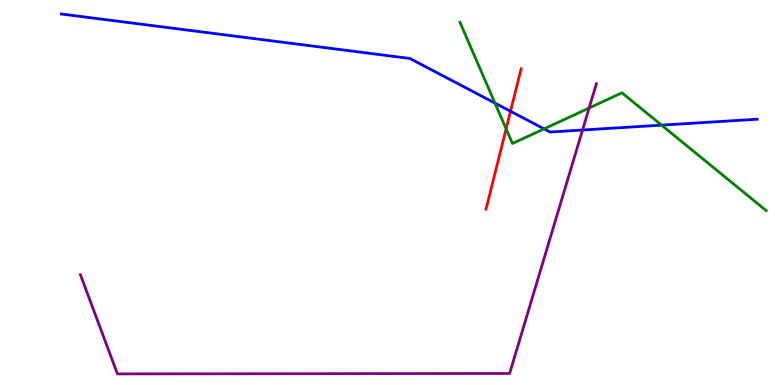[{'lines': ['blue', 'red'], 'intersections': [{'x': 6.59, 'y': 7.11}]}, {'lines': ['green', 'red'], 'intersections': [{'x': 6.53, 'y': 6.65}]}, {'lines': ['purple', 'red'], 'intersections': []}, {'lines': ['blue', 'green'], 'intersections': [{'x': 6.39, 'y': 7.32}, {'x': 7.02, 'y': 6.65}, {'x': 8.54, 'y': 6.75}]}, {'lines': ['blue', 'purple'], 'intersections': [{'x': 7.52, 'y': 6.62}]}, {'lines': ['green', 'purple'], 'intersections': [{'x': 7.6, 'y': 7.19}]}]